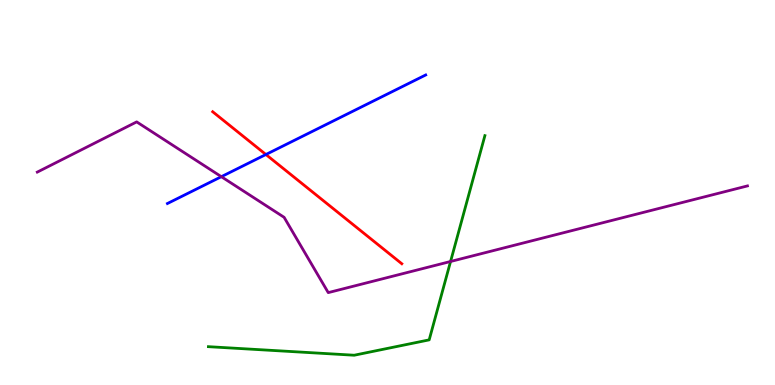[{'lines': ['blue', 'red'], 'intersections': [{'x': 3.43, 'y': 5.99}]}, {'lines': ['green', 'red'], 'intersections': []}, {'lines': ['purple', 'red'], 'intersections': []}, {'lines': ['blue', 'green'], 'intersections': []}, {'lines': ['blue', 'purple'], 'intersections': [{'x': 2.86, 'y': 5.41}]}, {'lines': ['green', 'purple'], 'intersections': [{'x': 5.81, 'y': 3.21}]}]